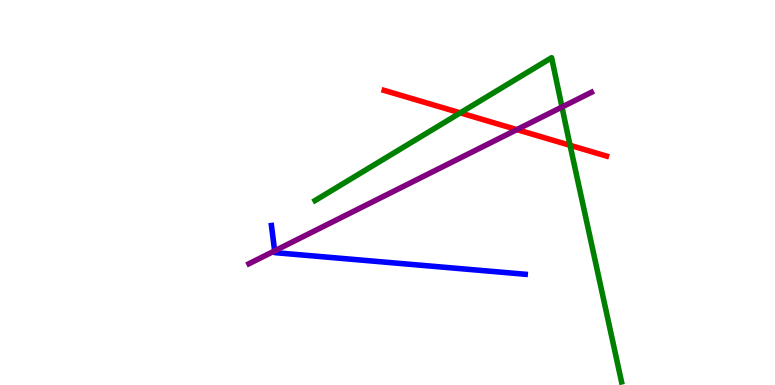[{'lines': ['blue', 'red'], 'intersections': []}, {'lines': ['green', 'red'], 'intersections': [{'x': 5.94, 'y': 7.07}, {'x': 7.36, 'y': 6.23}]}, {'lines': ['purple', 'red'], 'intersections': [{'x': 6.67, 'y': 6.63}]}, {'lines': ['blue', 'green'], 'intersections': []}, {'lines': ['blue', 'purple'], 'intersections': [{'x': 3.54, 'y': 3.48}]}, {'lines': ['green', 'purple'], 'intersections': [{'x': 7.25, 'y': 7.22}]}]